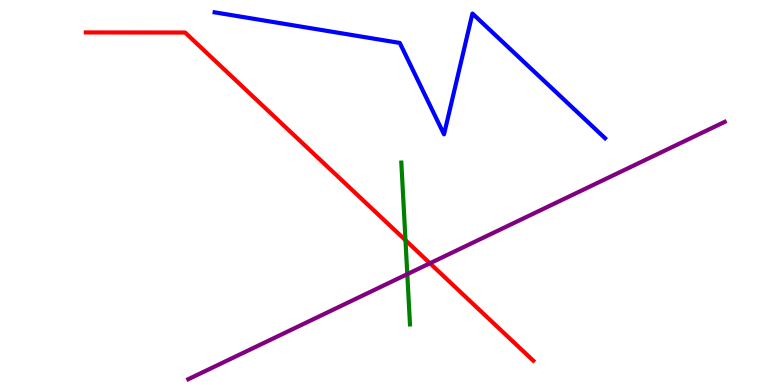[{'lines': ['blue', 'red'], 'intersections': []}, {'lines': ['green', 'red'], 'intersections': [{'x': 5.23, 'y': 3.76}]}, {'lines': ['purple', 'red'], 'intersections': [{'x': 5.55, 'y': 3.16}]}, {'lines': ['blue', 'green'], 'intersections': []}, {'lines': ['blue', 'purple'], 'intersections': []}, {'lines': ['green', 'purple'], 'intersections': [{'x': 5.26, 'y': 2.88}]}]